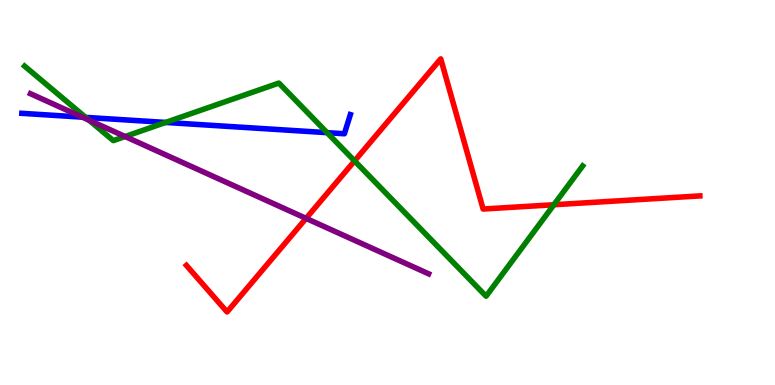[{'lines': ['blue', 'red'], 'intersections': []}, {'lines': ['green', 'red'], 'intersections': [{'x': 4.58, 'y': 5.82}, {'x': 7.15, 'y': 4.68}]}, {'lines': ['purple', 'red'], 'intersections': [{'x': 3.95, 'y': 4.33}]}, {'lines': ['blue', 'green'], 'intersections': [{'x': 1.11, 'y': 6.95}, {'x': 2.14, 'y': 6.82}, {'x': 4.22, 'y': 6.55}]}, {'lines': ['blue', 'purple'], 'intersections': [{'x': 1.06, 'y': 6.96}]}, {'lines': ['green', 'purple'], 'intersections': [{'x': 1.15, 'y': 6.88}, {'x': 1.61, 'y': 6.45}]}]